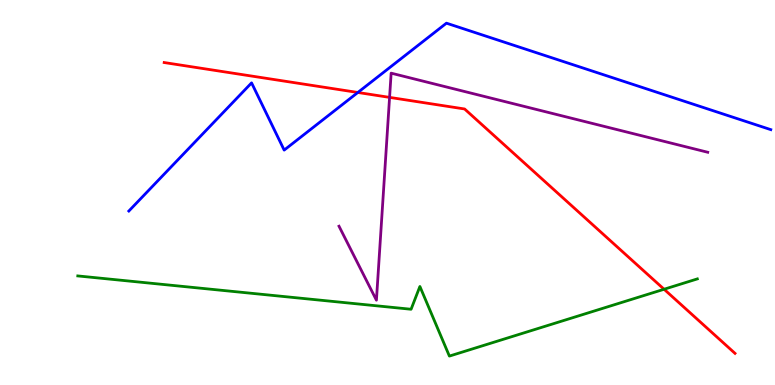[{'lines': ['blue', 'red'], 'intersections': [{'x': 4.62, 'y': 7.6}]}, {'lines': ['green', 'red'], 'intersections': [{'x': 8.57, 'y': 2.49}]}, {'lines': ['purple', 'red'], 'intersections': [{'x': 5.03, 'y': 7.47}]}, {'lines': ['blue', 'green'], 'intersections': []}, {'lines': ['blue', 'purple'], 'intersections': []}, {'lines': ['green', 'purple'], 'intersections': []}]